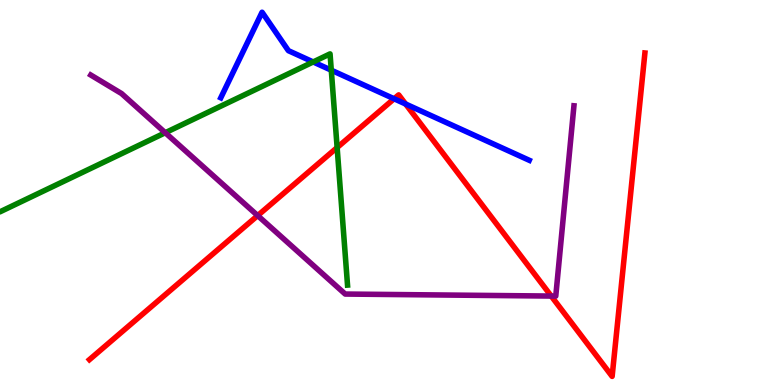[{'lines': ['blue', 'red'], 'intersections': [{'x': 5.09, 'y': 7.43}, {'x': 5.23, 'y': 7.3}]}, {'lines': ['green', 'red'], 'intersections': [{'x': 4.35, 'y': 6.17}]}, {'lines': ['purple', 'red'], 'intersections': [{'x': 3.32, 'y': 4.4}, {'x': 7.11, 'y': 2.31}]}, {'lines': ['blue', 'green'], 'intersections': [{'x': 4.04, 'y': 8.39}, {'x': 4.27, 'y': 8.18}]}, {'lines': ['blue', 'purple'], 'intersections': []}, {'lines': ['green', 'purple'], 'intersections': [{'x': 2.13, 'y': 6.55}]}]